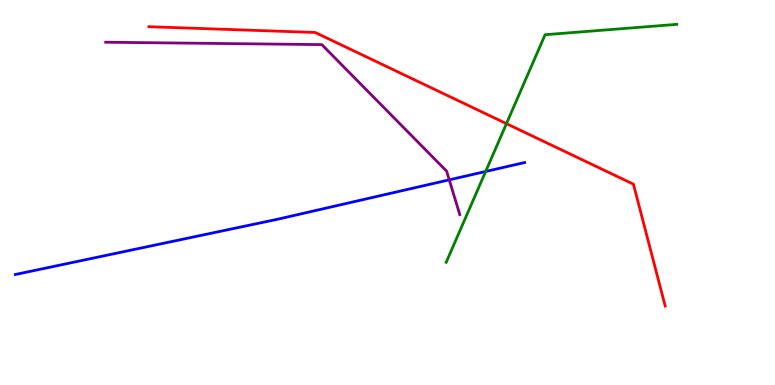[{'lines': ['blue', 'red'], 'intersections': []}, {'lines': ['green', 'red'], 'intersections': [{'x': 6.53, 'y': 6.79}]}, {'lines': ['purple', 'red'], 'intersections': []}, {'lines': ['blue', 'green'], 'intersections': [{'x': 6.27, 'y': 5.55}]}, {'lines': ['blue', 'purple'], 'intersections': [{'x': 5.8, 'y': 5.33}]}, {'lines': ['green', 'purple'], 'intersections': []}]